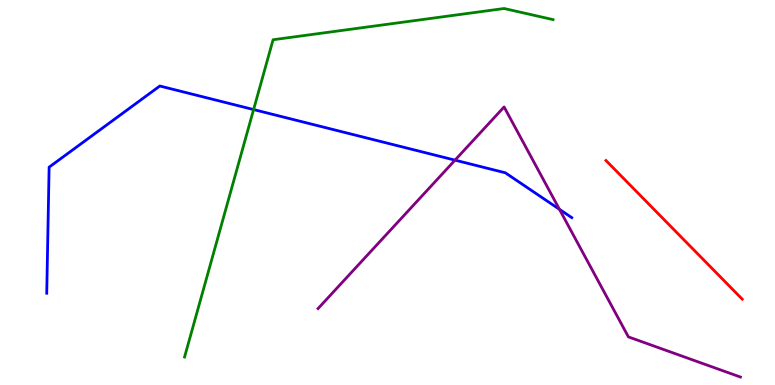[{'lines': ['blue', 'red'], 'intersections': []}, {'lines': ['green', 'red'], 'intersections': []}, {'lines': ['purple', 'red'], 'intersections': []}, {'lines': ['blue', 'green'], 'intersections': [{'x': 3.27, 'y': 7.15}]}, {'lines': ['blue', 'purple'], 'intersections': [{'x': 5.87, 'y': 5.84}, {'x': 7.22, 'y': 4.56}]}, {'lines': ['green', 'purple'], 'intersections': []}]